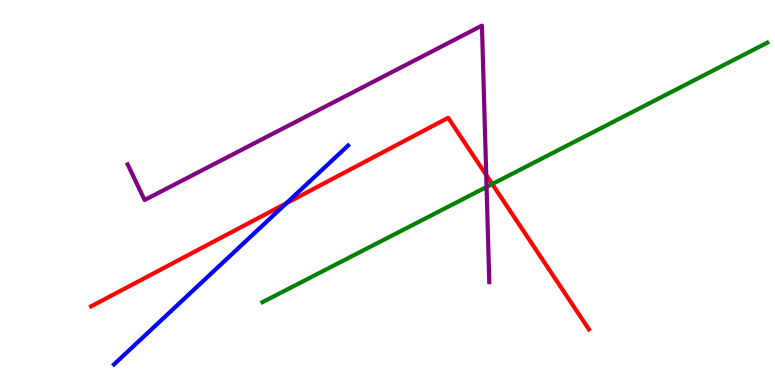[{'lines': ['blue', 'red'], 'intersections': [{'x': 3.69, 'y': 4.72}]}, {'lines': ['green', 'red'], 'intersections': [{'x': 6.35, 'y': 5.22}]}, {'lines': ['purple', 'red'], 'intersections': [{'x': 6.27, 'y': 5.45}]}, {'lines': ['blue', 'green'], 'intersections': []}, {'lines': ['blue', 'purple'], 'intersections': []}, {'lines': ['green', 'purple'], 'intersections': [{'x': 6.28, 'y': 5.14}]}]